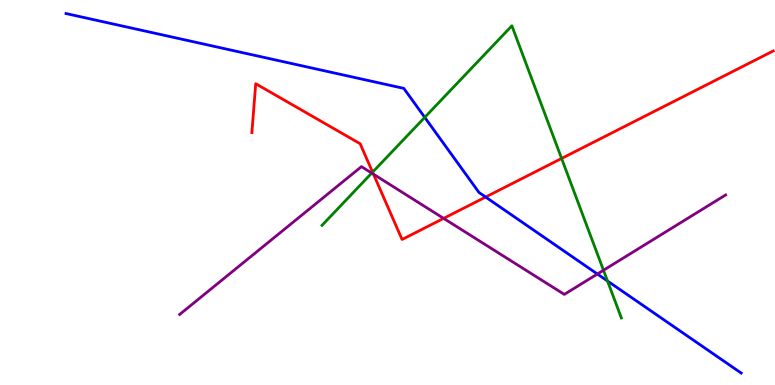[{'lines': ['blue', 'red'], 'intersections': [{'x': 6.27, 'y': 4.88}]}, {'lines': ['green', 'red'], 'intersections': [{'x': 4.81, 'y': 5.53}, {'x': 7.25, 'y': 5.88}]}, {'lines': ['purple', 'red'], 'intersections': [{'x': 4.82, 'y': 5.48}, {'x': 5.72, 'y': 4.33}]}, {'lines': ['blue', 'green'], 'intersections': [{'x': 5.48, 'y': 6.95}, {'x': 7.84, 'y': 2.7}]}, {'lines': ['blue', 'purple'], 'intersections': [{'x': 7.71, 'y': 2.88}]}, {'lines': ['green', 'purple'], 'intersections': [{'x': 4.8, 'y': 5.5}, {'x': 7.79, 'y': 2.98}]}]